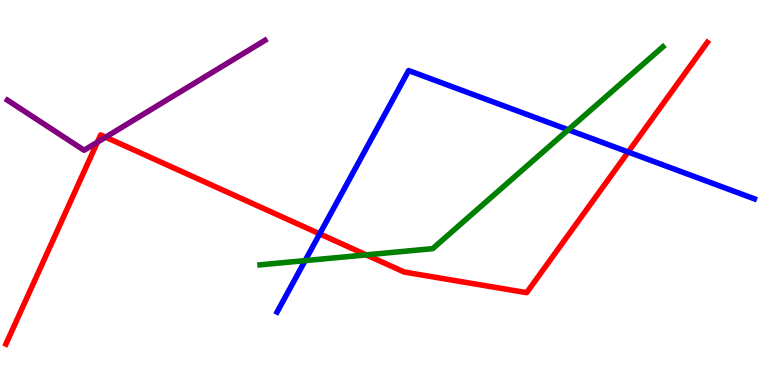[{'lines': ['blue', 'red'], 'intersections': [{'x': 4.13, 'y': 3.93}, {'x': 8.11, 'y': 6.05}]}, {'lines': ['green', 'red'], 'intersections': [{'x': 4.73, 'y': 3.38}]}, {'lines': ['purple', 'red'], 'intersections': [{'x': 1.26, 'y': 6.31}, {'x': 1.36, 'y': 6.44}]}, {'lines': ['blue', 'green'], 'intersections': [{'x': 3.94, 'y': 3.23}, {'x': 7.33, 'y': 6.63}]}, {'lines': ['blue', 'purple'], 'intersections': []}, {'lines': ['green', 'purple'], 'intersections': []}]